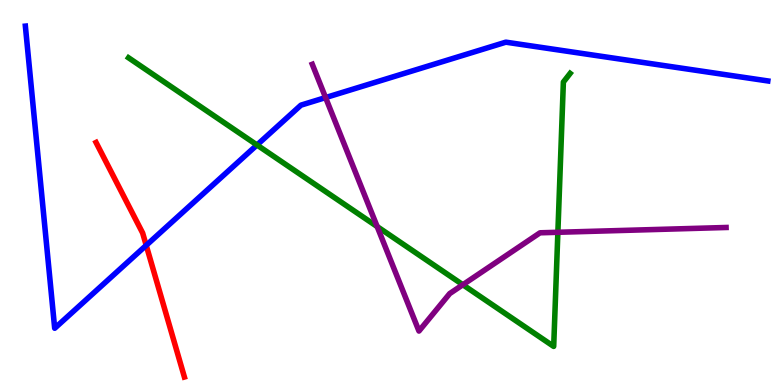[{'lines': ['blue', 'red'], 'intersections': [{'x': 1.89, 'y': 3.63}]}, {'lines': ['green', 'red'], 'intersections': []}, {'lines': ['purple', 'red'], 'intersections': []}, {'lines': ['blue', 'green'], 'intersections': [{'x': 3.32, 'y': 6.23}]}, {'lines': ['blue', 'purple'], 'intersections': [{'x': 4.2, 'y': 7.47}]}, {'lines': ['green', 'purple'], 'intersections': [{'x': 4.87, 'y': 4.11}, {'x': 5.97, 'y': 2.6}, {'x': 7.2, 'y': 3.97}]}]